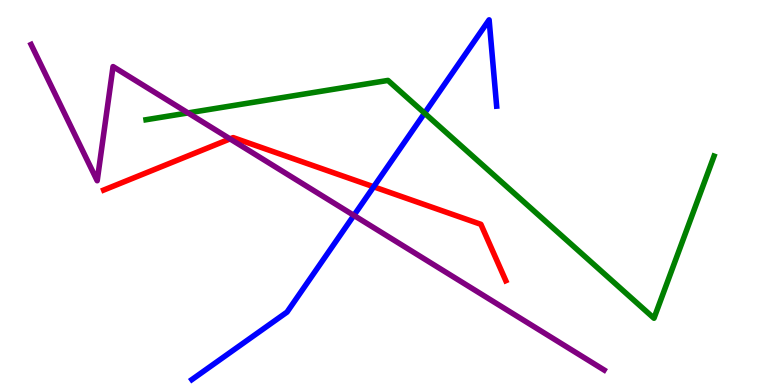[{'lines': ['blue', 'red'], 'intersections': [{'x': 4.82, 'y': 5.15}]}, {'lines': ['green', 'red'], 'intersections': []}, {'lines': ['purple', 'red'], 'intersections': [{'x': 2.97, 'y': 6.39}]}, {'lines': ['blue', 'green'], 'intersections': [{'x': 5.48, 'y': 7.06}]}, {'lines': ['blue', 'purple'], 'intersections': [{'x': 4.57, 'y': 4.41}]}, {'lines': ['green', 'purple'], 'intersections': [{'x': 2.43, 'y': 7.07}]}]